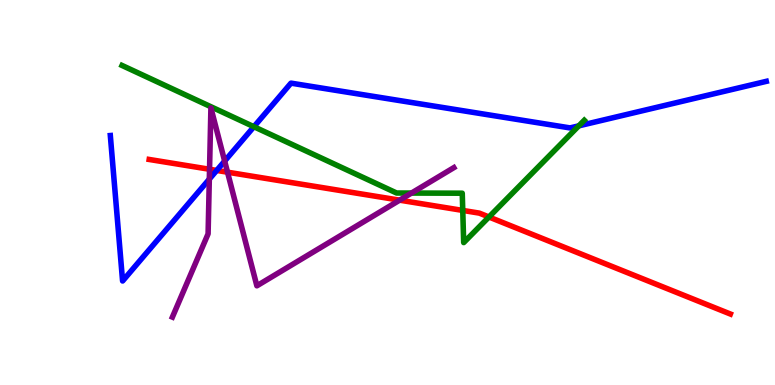[{'lines': ['blue', 'red'], 'intersections': [{'x': 2.8, 'y': 5.57}]}, {'lines': ['green', 'red'], 'intersections': [{'x': 5.97, 'y': 4.53}, {'x': 6.31, 'y': 4.36}]}, {'lines': ['purple', 'red'], 'intersections': [{'x': 2.7, 'y': 5.6}, {'x': 2.94, 'y': 5.53}, {'x': 5.16, 'y': 4.8}]}, {'lines': ['blue', 'green'], 'intersections': [{'x': 3.28, 'y': 6.71}, {'x': 7.47, 'y': 6.73}]}, {'lines': ['blue', 'purple'], 'intersections': [{'x': 2.7, 'y': 5.35}, {'x': 2.9, 'y': 5.82}]}, {'lines': ['green', 'purple'], 'intersections': [{'x': 5.31, 'y': 4.99}]}]